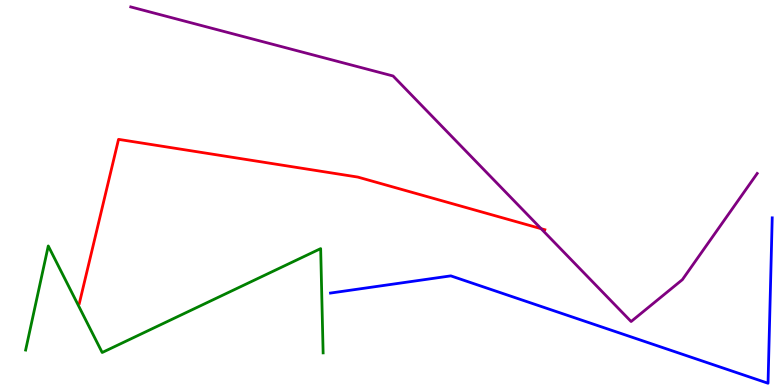[{'lines': ['blue', 'red'], 'intersections': []}, {'lines': ['green', 'red'], 'intersections': []}, {'lines': ['purple', 'red'], 'intersections': [{'x': 6.98, 'y': 4.06}]}, {'lines': ['blue', 'green'], 'intersections': []}, {'lines': ['blue', 'purple'], 'intersections': []}, {'lines': ['green', 'purple'], 'intersections': []}]